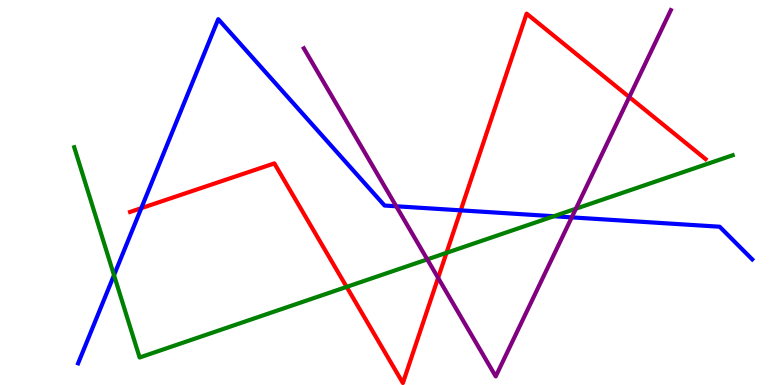[{'lines': ['blue', 'red'], 'intersections': [{'x': 1.82, 'y': 4.59}, {'x': 5.94, 'y': 4.54}]}, {'lines': ['green', 'red'], 'intersections': [{'x': 4.47, 'y': 2.55}, {'x': 5.76, 'y': 3.43}]}, {'lines': ['purple', 'red'], 'intersections': [{'x': 5.65, 'y': 2.78}, {'x': 8.12, 'y': 7.48}]}, {'lines': ['blue', 'green'], 'intersections': [{'x': 1.47, 'y': 2.85}, {'x': 7.15, 'y': 4.38}]}, {'lines': ['blue', 'purple'], 'intersections': [{'x': 5.11, 'y': 4.64}, {'x': 7.38, 'y': 4.35}]}, {'lines': ['green', 'purple'], 'intersections': [{'x': 5.51, 'y': 3.26}, {'x': 7.43, 'y': 4.58}]}]